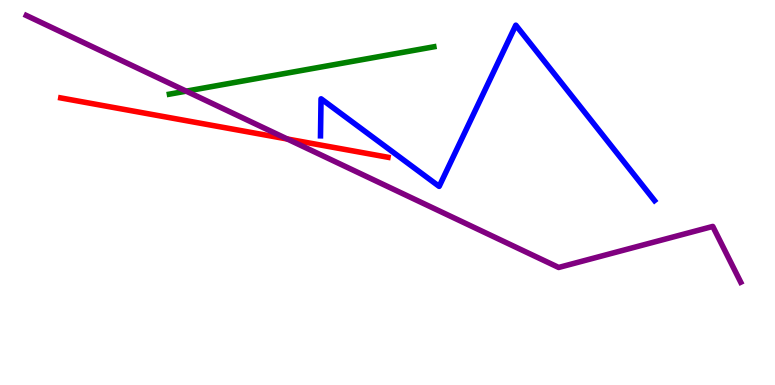[{'lines': ['blue', 'red'], 'intersections': []}, {'lines': ['green', 'red'], 'intersections': []}, {'lines': ['purple', 'red'], 'intersections': [{'x': 3.71, 'y': 6.39}]}, {'lines': ['blue', 'green'], 'intersections': []}, {'lines': ['blue', 'purple'], 'intersections': []}, {'lines': ['green', 'purple'], 'intersections': [{'x': 2.4, 'y': 7.63}]}]